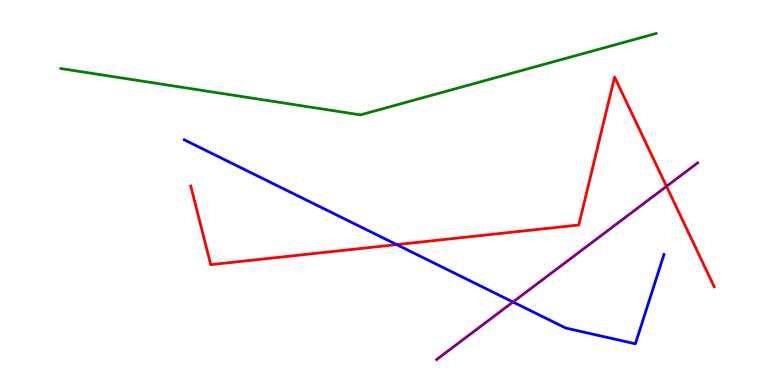[{'lines': ['blue', 'red'], 'intersections': [{'x': 5.12, 'y': 3.65}]}, {'lines': ['green', 'red'], 'intersections': []}, {'lines': ['purple', 'red'], 'intersections': [{'x': 8.6, 'y': 5.16}]}, {'lines': ['blue', 'green'], 'intersections': []}, {'lines': ['blue', 'purple'], 'intersections': [{'x': 6.62, 'y': 2.16}]}, {'lines': ['green', 'purple'], 'intersections': []}]